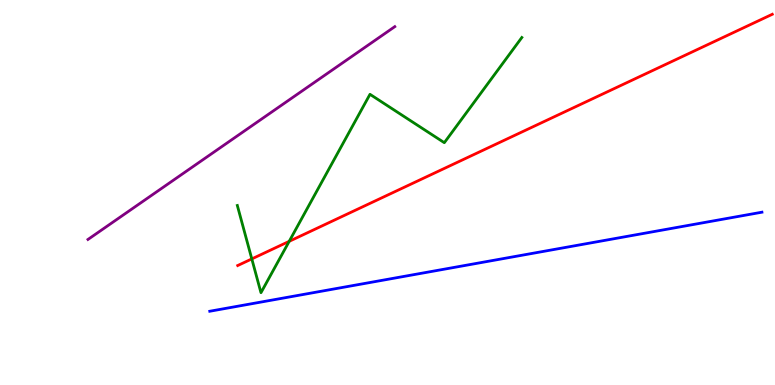[{'lines': ['blue', 'red'], 'intersections': []}, {'lines': ['green', 'red'], 'intersections': [{'x': 3.25, 'y': 3.28}, {'x': 3.73, 'y': 3.73}]}, {'lines': ['purple', 'red'], 'intersections': []}, {'lines': ['blue', 'green'], 'intersections': []}, {'lines': ['blue', 'purple'], 'intersections': []}, {'lines': ['green', 'purple'], 'intersections': []}]